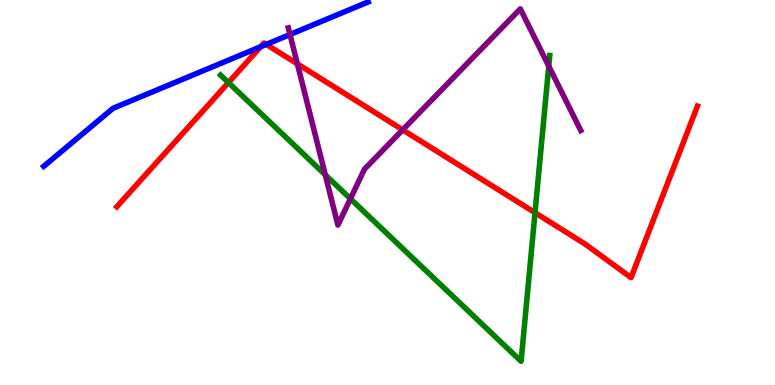[{'lines': ['blue', 'red'], 'intersections': [{'x': 3.36, 'y': 8.79}, {'x': 3.44, 'y': 8.85}]}, {'lines': ['green', 'red'], 'intersections': [{'x': 2.95, 'y': 7.86}, {'x': 6.9, 'y': 4.48}]}, {'lines': ['purple', 'red'], 'intersections': [{'x': 3.84, 'y': 8.34}, {'x': 5.2, 'y': 6.63}]}, {'lines': ['blue', 'green'], 'intersections': []}, {'lines': ['blue', 'purple'], 'intersections': [{'x': 3.74, 'y': 9.1}]}, {'lines': ['green', 'purple'], 'intersections': [{'x': 4.2, 'y': 5.46}, {'x': 4.52, 'y': 4.84}, {'x': 7.08, 'y': 8.28}]}]